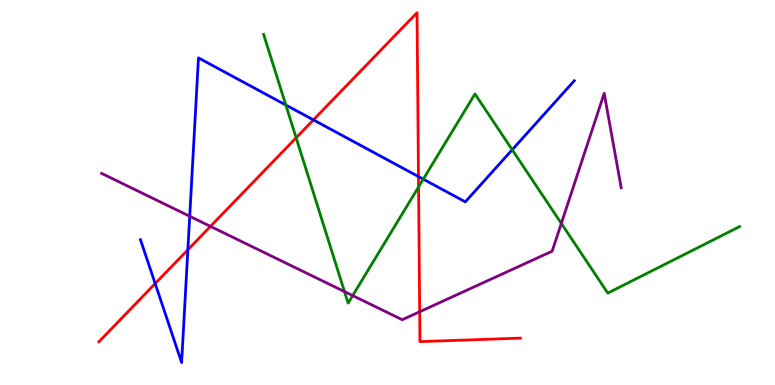[{'lines': ['blue', 'red'], 'intersections': [{'x': 2.0, 'y': 2.63}, {'x': 2.42, 'y': 3.51}, {'x': 4.04, 'y': 6.89}, {'x': 5.4, 'y': 5.41}]}, {'lines': ['green', 'red'], 'intersections': [{'x': 3.82, 'y': 6.42}, {'x': 5.4, 'y': 5.14}]}, {'lines': ['purple', 'red'], 'intersections': [{'x': 2.72, 'y': 4.12}, {'x': 5.42, 'y': 1.9}]}, {'lines': ['blue', 'green'], 'intersections': [{'x': 3.69, 'y': 7.27}, {'x': 5.46, 'y': 5.35}, {'x': 6.61, 'y': 6.11}]}, {'lines': ['blue', 'purple'], 'intersections': [{'x': 2.45, 'y': 4.38}]}, {'lines': ['green', 'purple'], 'intersections': [{'x': 4.44, 'y': 2.43}, {'x': 4.55, 'y': 2.32}, {'x': 7.24, 'y': 4.2}]}]